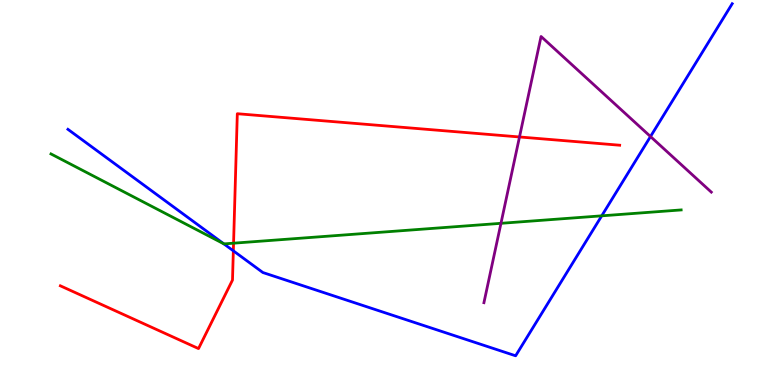[{'lines': ['blue', 'red'], 'intersections': [{'x': 3.01, 'y': 3.48}]}, {'lines': ['green', 'red'], 'intersections': [{'x': 3.01, 'y': 3.68}]}, {'lines': ['purple', 'red'], 'intersections': [{'x': 6.7, 'y': 6.44}]}, {'lines': ['blue', 'green'], 'intersections': [{'x': 2.89, 'y': 3.67}, {'x': 7.76, 'y': 4.39}]}, {'lines': ['blue', 'purple'], 'intersections': [{'x': 8.39, 'y': 6.45}]}, {'lines': ['green', 'purple'], 'intersections': [{'x': 6.46, 'y': 4.2}]}]